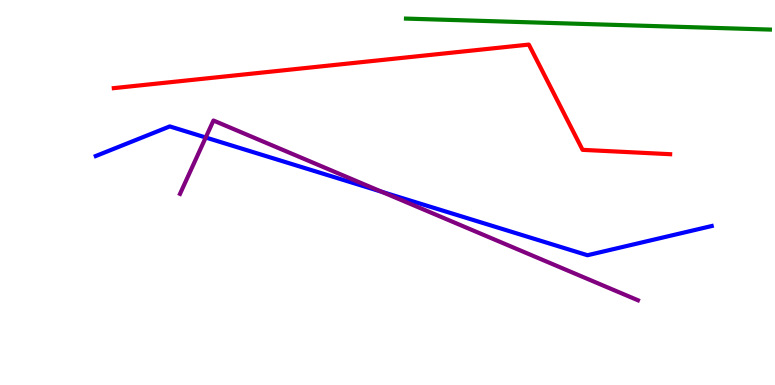[{'lines': ['blue', 'red'], 'intersections': []}, {'lines': ['green', 'red'], 'intersections': []}, {'lines': ['purple', 'red'], 'intersections': []}, {'lines': ['blue', 'green'], 'intersections': []}, {'lines': ['blue', 'purple'], 'intersections': [{'x': 2.65, 'y': 6.43}, {'x': 4.93, 'y': 5.02}]}, {'lines': ['green', 'purple'], 'intersections': []}]